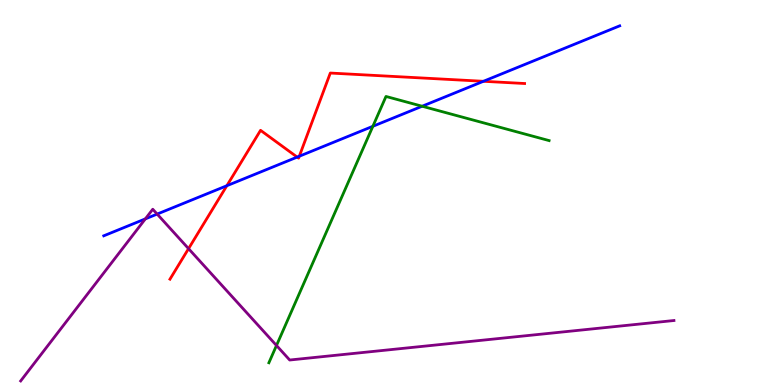[{'lines': ['blue', 'red'], 'intersections': [{'x': 2.93, 'y': 5.18}, {'x': 3.83, 'y': 5.92}, {'x': 3.86, 'y': 5.94}, {'x': 6.24, 'y': 7.89}]}, {'lines': ['green', 'red'], 'intersections': []}, {'lines': ['purple', 'red'], 'intersections': [{'x': 2.43, 'y': 3.54}]}, {'lines': ['blue', 'green'], 'intersections': [{'x': 4.81, 'y': 6.72}, {'x': 5.45, 'y': 7.24}]}, {'lines': ['blue', 'purple'], 'intersections': [{'x': 1.88, 'y': 4.31}, {'x': 2.03, 'y': 4.44}]}, {'lines': ['green', 'purple'], 'intersections': [{'x': 3.57, 'y': 1.03}]}]